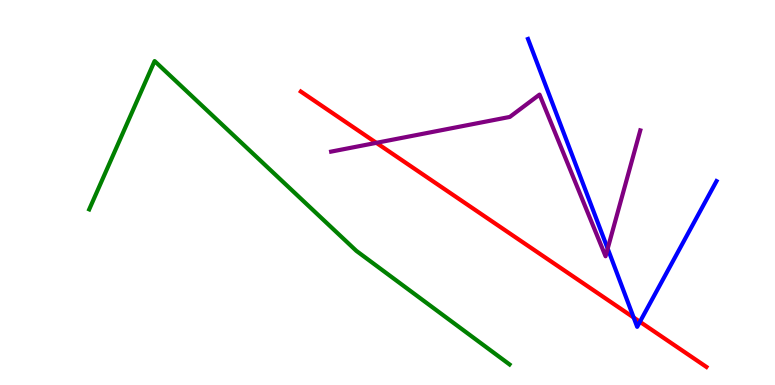[{'lines': ['blue', 'red'], 'intersections': [{'x': 8.18, 'y': 1.75}, {'x': 8.26, 'y': 1.64}]}, {'lines': ['green', 'red'], 'intersections': []}, {'lines': ['purple', 'red'], 'intersections': [{'x': 4.86, 'y': 6.29}]}, {'lines': ['blue', 'green'], 'intersections': []}, {'lines': ['blue', 'purple'], 'intersections': [{'x': 7.84, 'y': 3.54}]}, {'lines': ['green', 'purple'], 'intersections': []}]